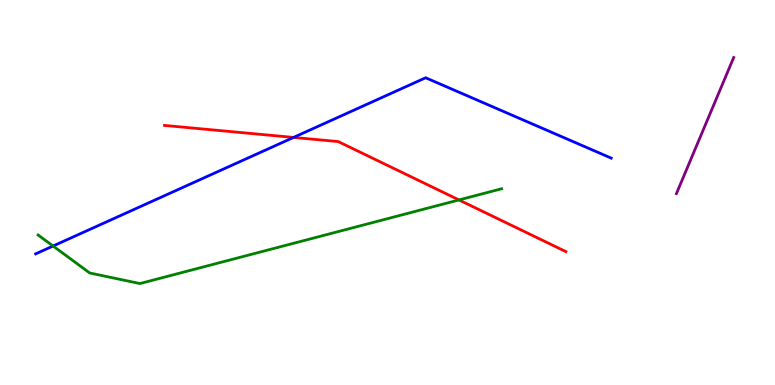[{'lines': ['blue', 'red'], 'intersections': [{'x': 3.79, 'y': 6.43}]}, {'lines': ['green', 'red'], 'intersections': [{'x': 5.92, 'y': 4.81}]}, {'lines': ['purple', 'red'], 'intersections': []}, {'lines': ['blue', 'green'], 'intersections': [{'x': 0.685, 'y': 3.61}]}, {'lines': ['blue', 'purple'], 'intersections': []}, {'lines': ['green', 'purple'], 'intersections': []}]